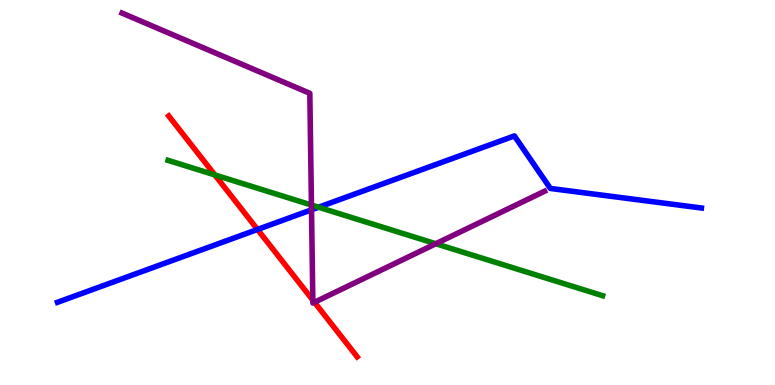[{'lines': ['blue', 'red'], 'intersections': [{'x': 3.32, 'y': 4.04}]}, {'lines': ['green', 'red'], 'intersections': [{'x': 2.77, 'y': 5.46}]}, {'lines': ['purple', 'red'], 'intersections': [{'x': 4.04, 'y': 2.2}, {'x': 4.06, 'y': 2.15}]}, {'lines': ['blue', 'green'], 'intersections': [{'x': 4.11, 'y': 4.62}]}, {'lines': ['blue', 'purple'], 'intersections': [{'x': 4.02, 'y': 4.55}]}, {'lines': ['green', 'purple'], 'intersections': [{'x': 4.02, 'y': 4.68}, {'x': 5.62, 'y': 3.67}]}]